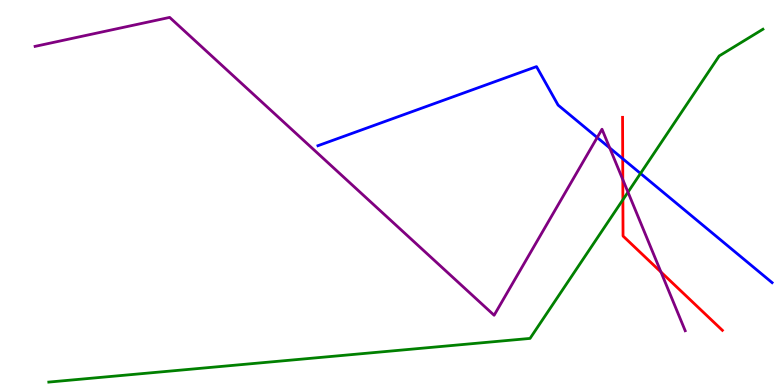[{'lines': ['blue', 'red'], 'intersections': [{'x': 8.04, 'y': 5.88}]}, {'lines': ['green', 'red'], 'intersections': [{'x': 8.04, 'y': 4.81}]}, {'lines': ['purple', 'red'], 'intersections': [{'x': 8.04, 'y': 5.33}, {'x': 8.53, 'y': 2.93}]}, {'lines': ['blue', 'green'], 'intersections': [{'x': 8.26, 'y': 5.49}]}, {'lines': ['blue', 'purple'], 'intersections': [{'x': 7.71, 'y': 6.43}, {'x': 7.87, 'y': 6.16}]}, {'lines': ['green', 'purple'], 'intersections': [{'x': 8.1, 'y': 5.01}]}]